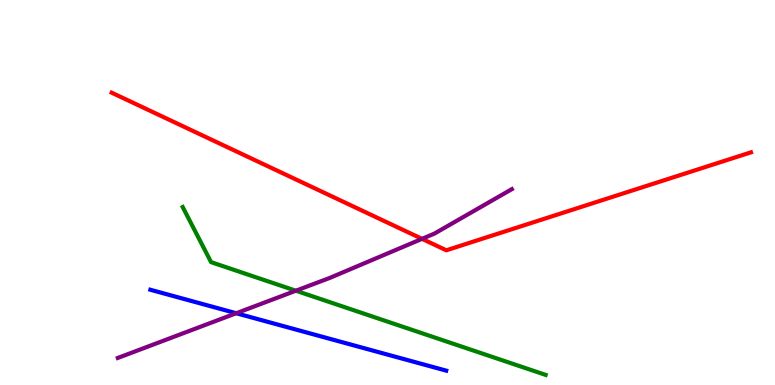[{'lines': ['blue', 'red'], 'intersections': []}, {'lines': ['green', 'red'], 'intersections': []}, {'lines': ['purple', 'red'], 'intersections': [{'x': 5.45, 'y': 3.8}]}, {'lines': ['blue', 'green'], 'intersections': []}, {'lines': ['blue', 'purple'], 'intersections': [{'x': 3.05, 'y': 1.86}]}, {'lines': ['green', 'purple'], 'intersections': [{'x': 3.82, 'y': 2.45}]}]